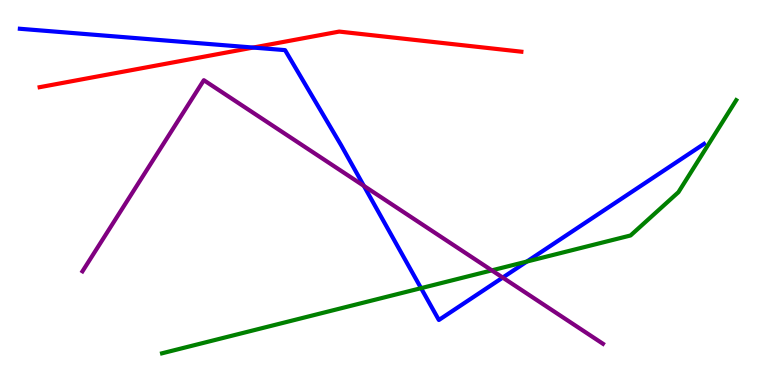[{'lines': ['blue', 'red'], 'intersections': [{'x': 3.27, 'y': 8.76}]}, {'lines': ['green', 'red'], 'intersections': []}, {'lines': ['purple', 'red'], 'intersections': []}, {'lines': ['blue', 'green'], 'intersections': [{'x': 5.43, 'y': 2.52}, {'x': 6.8, 'y': 3.21}]}, {'lines': ['blue', 'purple'], 'intersections': [{'x': 4.7, 'y': 5.17}, {'x': 6.49, 'y': 2.79}]}, {'lines': ['green', 'purple'], 'intersections': [{'x': 6.35, 'y': 2.98}]}]